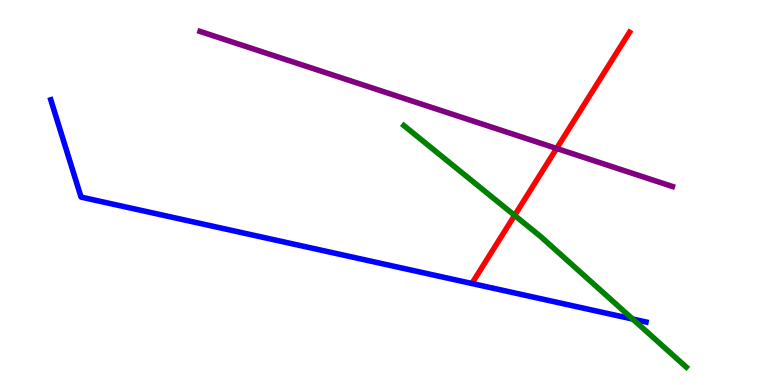[{'lines': ['blue', 'red'], 'intersections': []}, {'lines': ['green', 'red'], 'intersections': [{'x': 6.64, 'y': 4.41}]}, {'lines': ['purple', 'red'], 'intersections': [{'x': 7.18, 'y': 6.14}]}, {'lines': ['blue', 'green'], 'intersections': [{'x': 8.16, 'y': 1.71}]}, {'lines': ['blue', 'purple'], 'intersections': []}, {'lines': ['green', 'purple'], 'intersections': []}]